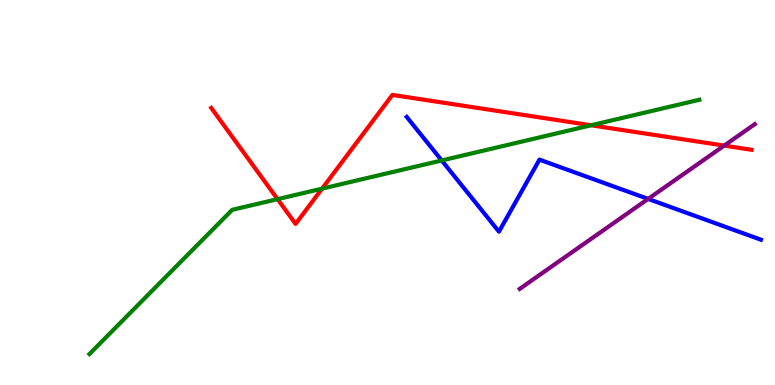[{'lines': ['blue', 'red'], 'intersections': []}, {'lines': ['green', 'red'], 'intersections': [{'x': 3.58, 'y': 4.83}, {'x': 4.16, 'y': 5.1}, {'x': 7.63, 'y': 6.75}]}, {'lines': ['purple', 'red'], 'intersections': [{'x': 9.34, 'y': 6.22}]}, {'lines': ['blue', 'green'], 'intersections': [{'x': 5.7, 'y': 5.83}]}, {'lines': ['blue', 'purple'], 'intersections': [{'x': 8.36, 'y': 4.83}]}, {'lines': ['green', 'purple'], 'intersections': []}]